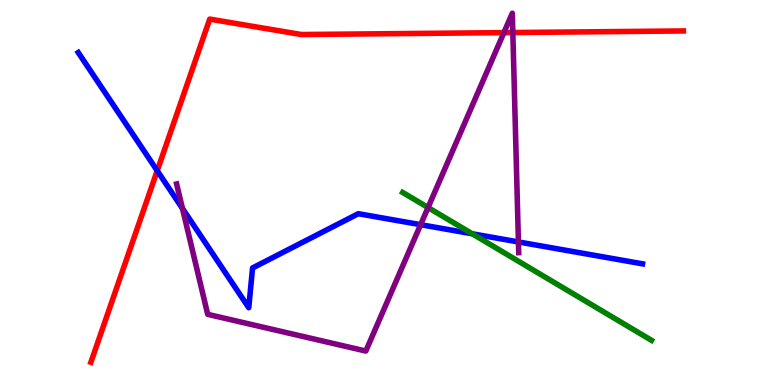[{'lines': ['blue', 'red'], 'intersections': [{'x': 2.03, 'y': 5.57}]}, {'lines': ['green', 'red'], 'intersections': []}, {'lines': ['purple', 'red'], 'intersections': [{'x': 6.5, 'y': 9.15}, {'x': 6.62, 'y': 9.15}]}, {'lines': ['blue', 'green'], 'intersections': [{'x': 6.09, 'y': 3.93}]}, {'lines': ['blue', 'purple'], 'intersections': [{'x': 2.35, 'y': 4.58}, {'x': 5.43, 'y': 4.16}, {'x': 6.69, 'y': 3.72}]}, {'lines': ['green', 'purple'], 'intersections': [{'x': 5.52, 'y': 4.61}]}]